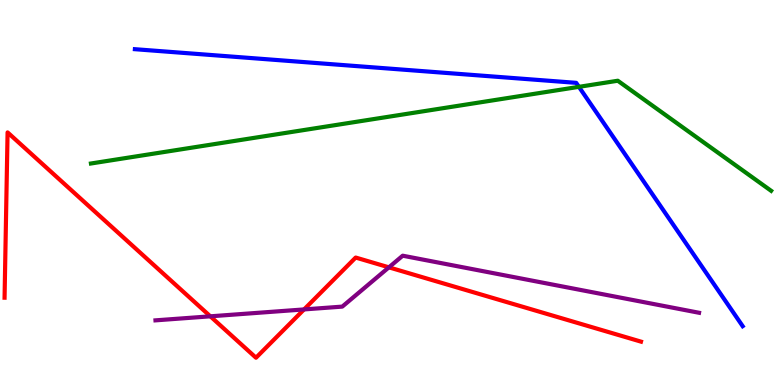[{'lines': ['blue', 'red'], 'intersections': []}, {'lines': ['green', 'red'], 'intersections': []}, {'lines': ['purple', 'red'], 'intersections': [{'x': 2.71, 'y': 1.78}, {'x': 3.92, 'y': 1.96}, {'x': 5.02, 'y': 3.06}]}, {'lines': ['blue', 'green'], 'intersections': [{'x': 7.47, 'y': 7.74}]}, {'lines': ['blue', 'purple'], 'intersections': []}, {'lines': ['green', 'purple'], 'intersections': []}]